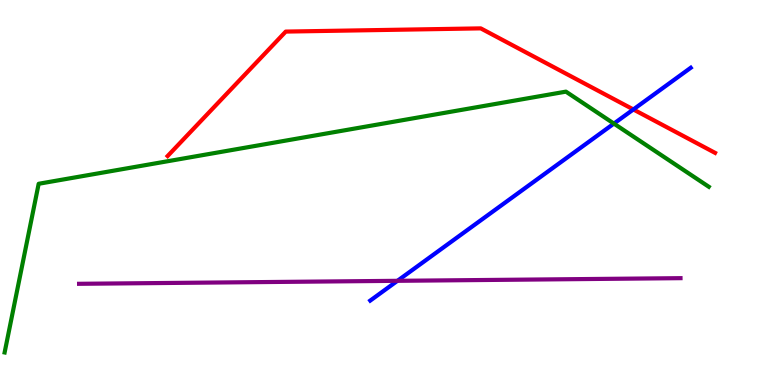[{'lines': ['blue', 'red'], 'intersections': [{'x': 8.17, 'y': 7.16}]}, {'lines': ['green', 'red'], 'intersections': []}, {'lines': ['purple', 'red'], 'intersections': []}, {'lines': ['blue', 'green'], 'intersections': [{'x': 7.92, 'y': 6.79}]}, {'lines': ['blue', 'purple'], 'intersections': [{'x': 5.13, 'y': 2.71}]}, {'lines': ['green', 'purple'], 'intersections': []}]